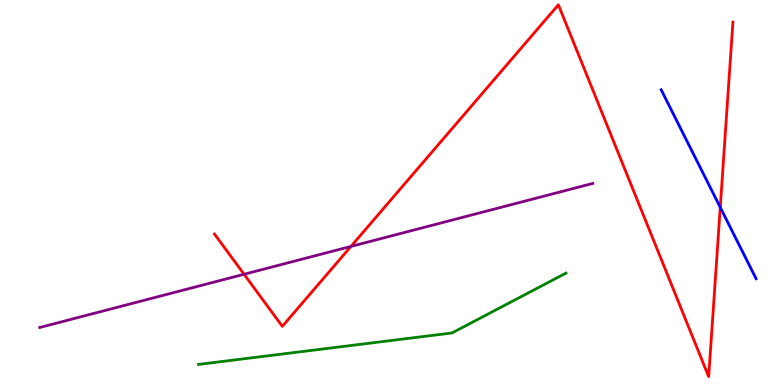[{'lines': ['blue', 'red'], 'intersections': [{'x': 9.29, 'y': 4.61}]}, {'lines': ['green', 'red'], 'intersections': []}, {'lines': ['purple', 'red'], 'intersections': [{'x': 3.15, 'y': 2.88}, {'x': 4.53, 'y': 3.6}]}, {'lines': ['blue', 'green'], 'intersections': []}, {'lines': ['blue', 'purple'], 'intersections': []}, {'lines': ['green', 'purple'], 'intersections': []}]